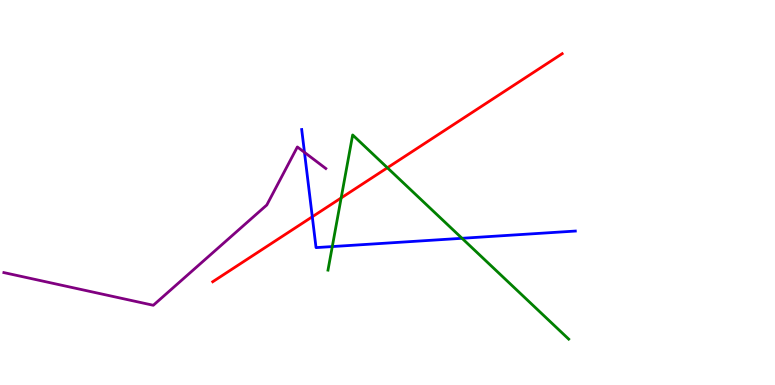[{'lines': ['blue', 'red'], 'intersections': [{'x': 4.03, 'y': 4.37}]}, {'lines': ['green', 'red'], 'intersections': [{'x': 4.4, 'y': 4.86}, {'x': 5.0, 'y': 5.64}]}, {'lines': ['purple', 'red'], 'intersections': []}, {'lines': ['blue', 'green'], 'intersections': [{'x': 4.29, 'y': 3.6}, {'x': 5.96, 'y': 3.81}]}, {'lines': ['blue', 'purple'], 'intersections': [{'x': 3.93, 'y': 6.04}]}, {'lines': ['green', 'purple'], 'intersections': []}]